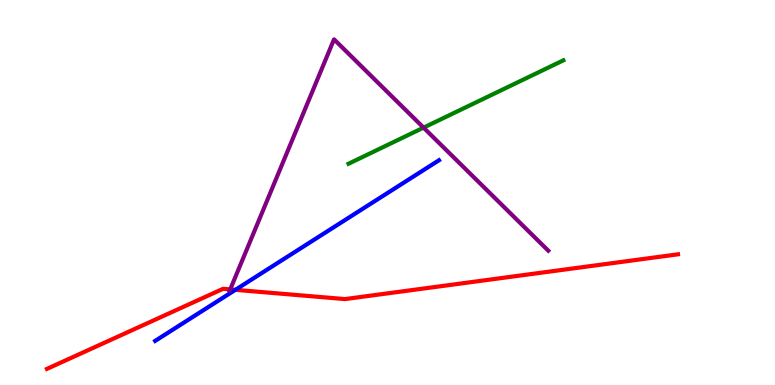[{'lines': ['blue', 'red'], 'intersections': [{'x': 3.04, 'y': 2.47}]}, {'lines': ['green', 'red'], 'intersections': []}, {'lines': ['purple', 'red'], 'intersections': [{'x': 2.97, 'y': 2.48}]}, {'lines': ['blue', 'green'], 'intersections': []}, {'lines': ['blue', 'purple'], 'intersections': []}, {'lines': ['green', 'purple'], 'intersections': [{'x': 5.47, 'y': 6.68}]}]